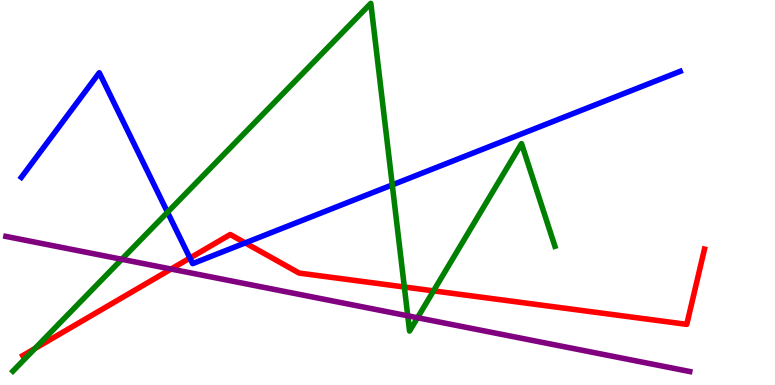[{'lines': ['blue', 'red'], 'intersections': [{'x': 2.45, 'y': 3.3}, {'x': 3.16, 'y': 3.69}]}, {'lines': ['green', 'red'], 'intersections': [{'x': 0.45, 'y': 0.947}, {'x': 5.22, 'y': 2.55}, {'x': 5.59, 'y': 2.45}]}, {'lines': ['purple', 'red'], 'intersections': [{'x': 2.21, 'y': 3.01}]}, {'lines': ['blue', 'green'], 'intersections': [{'x': 2.16, 'y': 4.49}, {'x': 5.06, 'y': 5.2}]}, {'lines': ['blue', 'purple'], 'intersections': []}, {'lines': ['green', 'purple'], 'intersections': [{'x': 1.57, 'y': 3.27}, {'x': 5.26, 'y': 1.8}, {'x': 5.39, 'y': 1.75}]}]